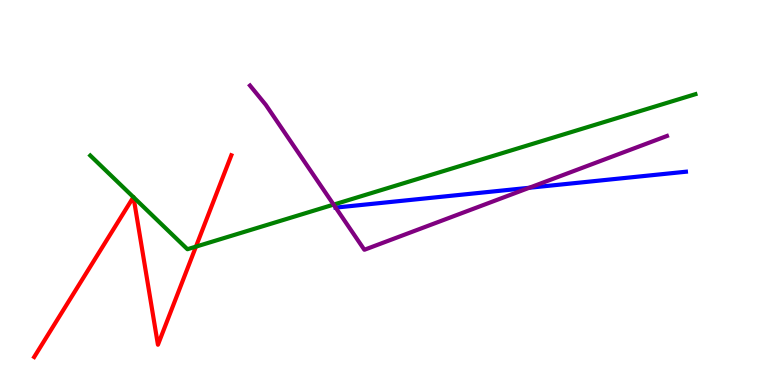[{'lines': ['blue', 'red'], 'intersections': []}, {'lines': ['green', 'red'], 'intersections': [{'x': 1.72, 'y': 4.88}, {'x': 1.72, 'y': 4.88}, {'x': 2.53, 'y': 3.59}]}, {'lines': ['purple', 'red'], 'intersections': []}, {'lines': ['blue', 'green'], 'intersections': []}, {'lines': ['blue', 'purple'], 'intersections': [{'x': 4.33, 'y': 4.61}, {'x': 6.83, 'y': 5.12}]}, {'lines': ['green', 'purple'], 'intersections': [{'x': 4.3, 'y': 4.69}]}]